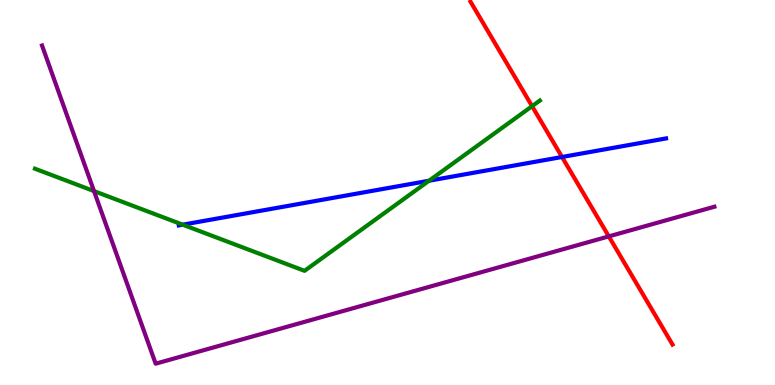[{'lines': ['blue', 'red'], 'intersections': [{'x': 7.25, 'y': 5.92}]}, {'lines': ['green', 'red'], 'intersections': [{'x': 6.87, 'y': 7.24}]}, {'lines': ['purple', 'red'], 'intersections': [{'x': 7.86, 'y': 3.86}]}, {'lines': ['blue', 'green'], 'intersections': [{'x': 2.36, 'y': 4.16}, {'x': 5.54, 'y': 5.31}]}, {'lines': ['blue', 'purple'], 'intersections': []}, {'lines': ['green', 'purple'], 'intersections': [{'x': 1.21, 'y': 5.04}]}]